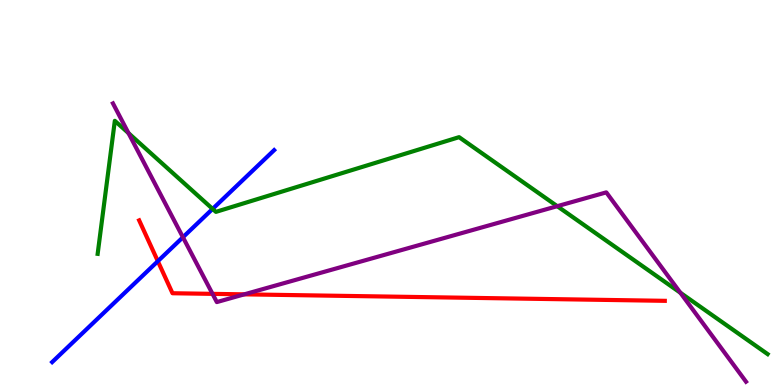[{'lines': ['blue', 'red'], 'intersections': [{'x': 2.04, 'y': 3.22}]}, {'lines': ['green', 'red'], 'intersections': []}, {'lines': ['purple', 'red'], 'intersections': [{'x': 2.74, 'y': 2.37}, {'x': 3.15, 'y': 2.35}]}, {'lines': ['blue', 'green'], 'intersections': [{'x': 2.74, 'y': 4.57}]}, {'lines': ['blue', 'purple'], 'intersections': [{'x': 2.36, 'y': 3.84}]}, {'lines': ['green', 'purple'], 'intersections': [{'x': 1.66, 'y': 6.54}, {'x': 7.19, 'y': 4.64}, {'x': 8.78, 'y': 2.4}]}]